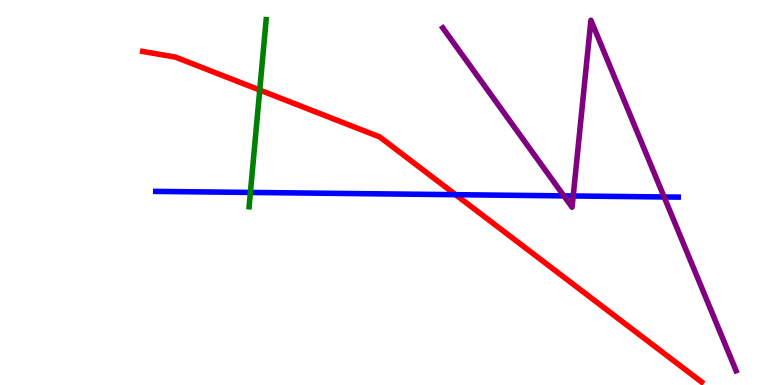[{'lines': ['blue', 'red'], 'intersections': [{'x': 5.88, 'y': 4.94}]}, {'lines': ['green', 'red'], 'intersections': [{'x': 3.35, 'y': 7.66}]}, {'lines': ['purple', 'red'], 'intersections': []}, {'lines': ['blue', 'green'], 'intersections': [{'x': 3.23, 'y': 5.0}]}, {'lines': ['blue', 'purple'], 'intersections': [{'x': 7.28, 'y': 4.91}, {'x': 7.4, 'y': 4.91}, {'x': 8.57, 'y': 4.88}]}, {'lines': ['green', 'purple'], 'intersections': []}]